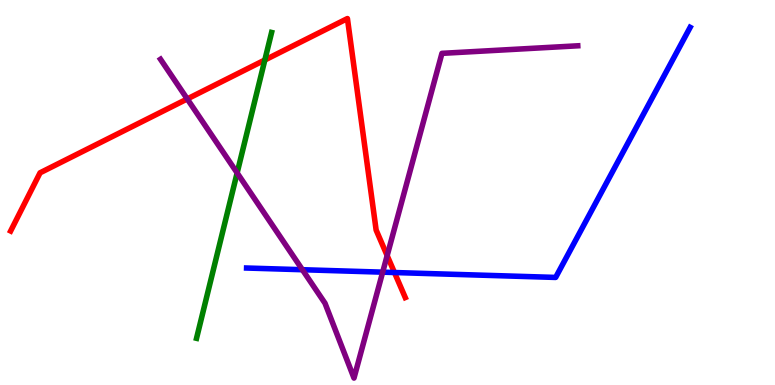[{'lines': ['blue', 'red'], 'intersections': [{'x': 5.09, 'y': 2.92}]}, {'lines': ['green', 'red'], 'intersections': [{'x': 3.42, 'y': 8.44}]}, {'lines': ['purple', 'red'], 'intersections': [{'x': 2.42, 'y': 7.43}, {'x': 5.0, 'y': 3.36}]}, {'lines': ['blue', 'green'], 'intersections': []}, {'lines': ['blue', 'purple'], 'intersections': [{'x': 3.9, 'y': 2.99}, {'x': 4.94, 'y': 2.93}]}, {'lines': ['green', 'purple'], 'intersections': [{'x': 3.06, 'y': 5.51}]}]